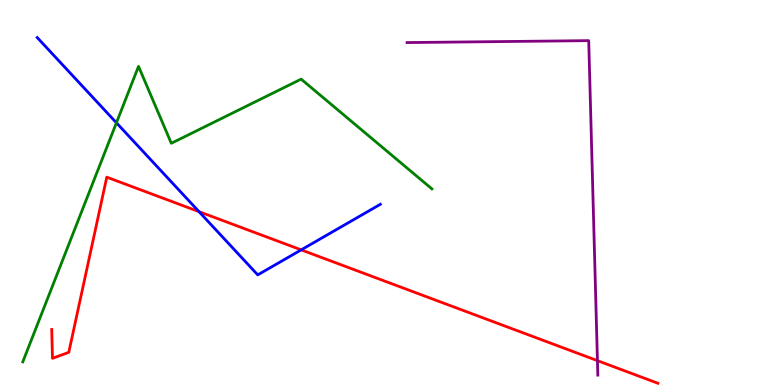[{'lines': ['blue', 'red'], 'intersections': [{'x': 2.57, 'y': 4.5}, {'x': 3.89, 'y': 3.51}]}, {'lines': ['green', 'red'], 'intersections': []}, {'lines': ['purple', 'red'], 'intersections': [{'x': 7.71, 'y': 0.632}]}, {'lines': ['blue', 'green'], 'intersections': [{'x': 1.5, 'y': 6.81}]}, {'lines': ['blue', 'purple'], 'intersections': []}, {'lines': ['green', 'purple'], 'intersections': []}]